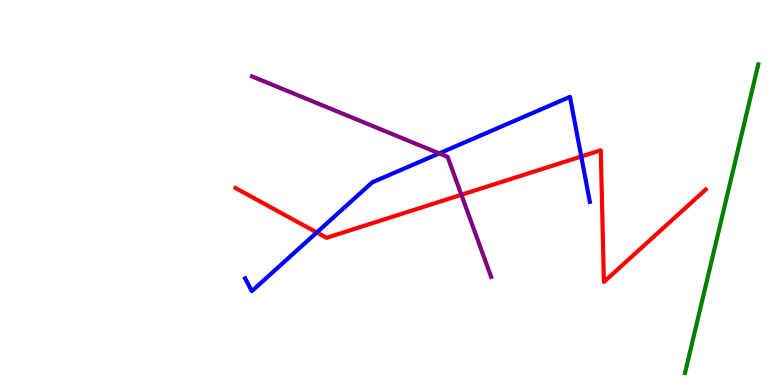[{'lines': ['blue', 'red'], 'intersections': [{'x': 4.09, 'y': 3.96}, {'x': 7.5, 'y': 5.93}]}, {'lines': ['green', 'red'], 'intersections': []}, {'lines': ['purple', 'red'], 'intersections': [{'x': 5.95, 'y': 4.94}]}, {'lines': ['blue', 'green'], 'intersections': []}, {'lines': ['blue', 'purple'], 'intersections': [{'x': 5.67, 'y': 6.02}]}, {'lines': ['green', 'purple'], 'intersections': []}]